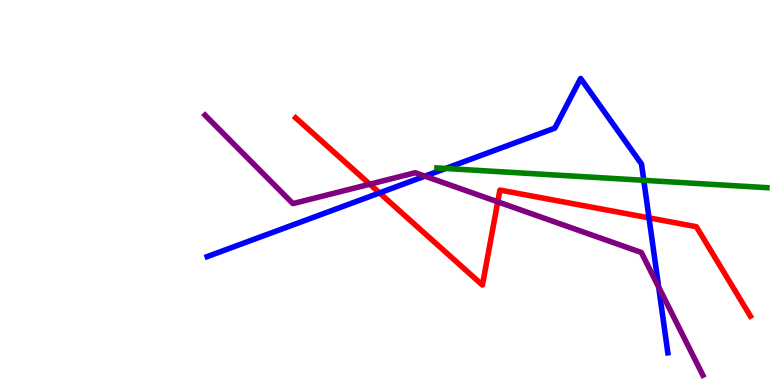[{'lines': ['blue', 'red'], 'intersections': [{'x': 4.9, 'y': 4.99}, {'x': 8.37, 'y': 4.34}]}, {'lines': ['green', 'red'], 'intersections': []}, {'lines': ['purple', 'red'], 'intersections': [{'x': 4.77, 'y': 5.22}, {'x': 6.42, 'y': 4.76}]}, {'lines': ['blue', 'green'], 'intersections': [{'x': 5.75, 'y': 5.62}, {'x': 8.31, 'y': 5.32}]}, {'lines': ['blue', 'purple'], 'intersections': [{'x': 5.48, 'y': 5.42}, {'x': 8.5, 'y': 2.54}]}, {'lines': ['green', 'purple'], 'intersections': []}]